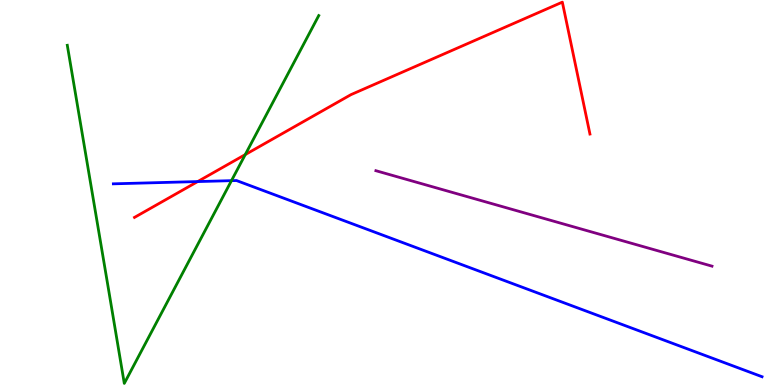[{'lines': ['blue', 'red'], 'intersections': [{'x': 2.55, 'y': 5.28}]}, {'lines': ['green', 'red'], 'intersections': [{'x': 3.16, 'y': 5.98}]}, {'lines': ['purple', 'red'], 'intersections': []}, {'lines': ['blue', 'green'], 'intersections': [{'x': 2.99, 'y': 5.31}]}, {'lines': ['blue', 'purple'], 'intersections': []}, {'lines': ['green', 'purple'], 'intersections': []}]